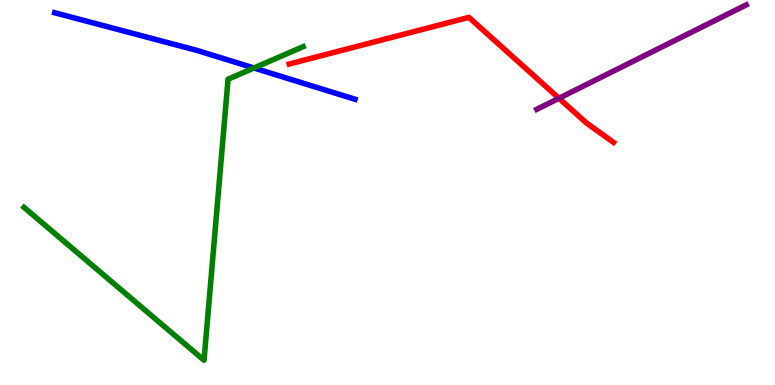[{'lines': ['blue', 'red'], 'intersections': []}, {'lines': ['green', 'red'], 'intersections': []}, {'lines': ['purple', 'red'], 'intersections': [{'x': 7.21, 'y': 7.45}]}, {'lines': ['blue', 'green'], 'intersections': [{'x': 3.28, 'y': 8.23}]}, {'lines': ['blue', 'purple'], 'intersections': []}, {'lines': ['green', 'purple'], 'intersections': []}]